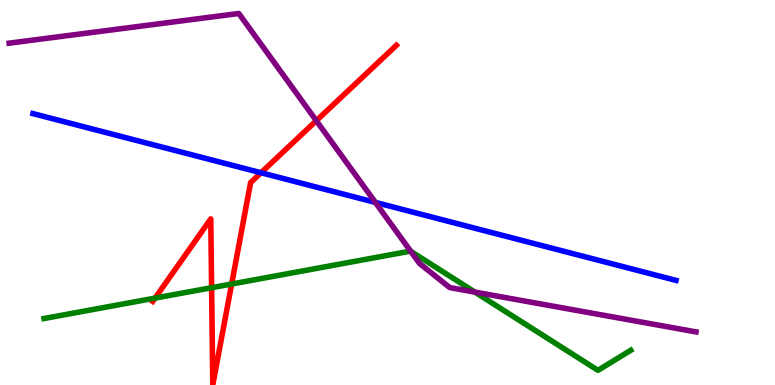[{'lines': ['blue', 'red'], 'intersections': [{'x': 3.37, 'y': 5.51}]}, {'lines': ['green', 'red'], 'intersections': [{'x': 2.0, 'y': 2.26}, {'x': 2.73, 'y': 2.53}, {'x': 2.99, 'y': 2.62}]}, {'lines': ['purple', 'red'], 'intersections': [{'x': 4.08, 'y': 6.86}]}, {'lines': ['blue', 'green'], 'intersections': []}, {'lines': ['blue', 'purple'], 'intersections': [{'x': 4.84, 'y': 4.74}]}, {'lines': ['green', 'purple'], 'intersections': [{'x': 5.3, 'y': 3.47}, {'x': 6.13, 'y': 2.41}]}]